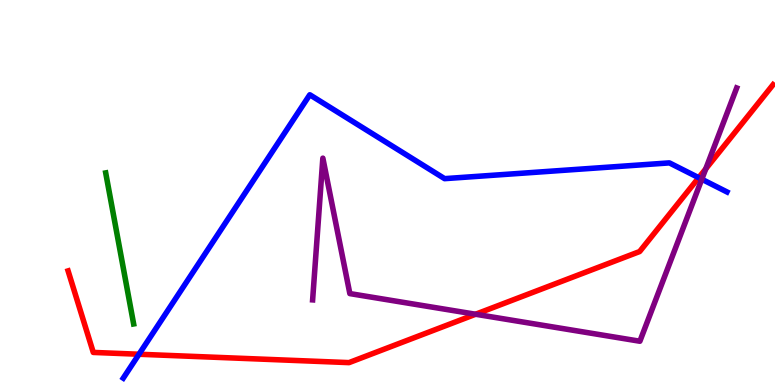[{'lines': ['blue', 'red'], 'intersections': [{'x': 1.79, 'y': 0.799}, {'x': 9.02, 'y': 5.38}]}, {'lines': ['green', 'red'], 'intersections': []}, {'lines': ['purple', 'red'], 'intersections': [{'x': 6.14, 'y': 1.84}, {'x': 9.11, 'y': 5.61}]}, {'lines': ['blue', 'green'], 'intersections': []}, {'lines': ['blue', 'purple'], 'intersections': [{'x': 9.06, 'y': 5.34}]}, {'lines': ['green', 'purple'], 'intersections': []}]